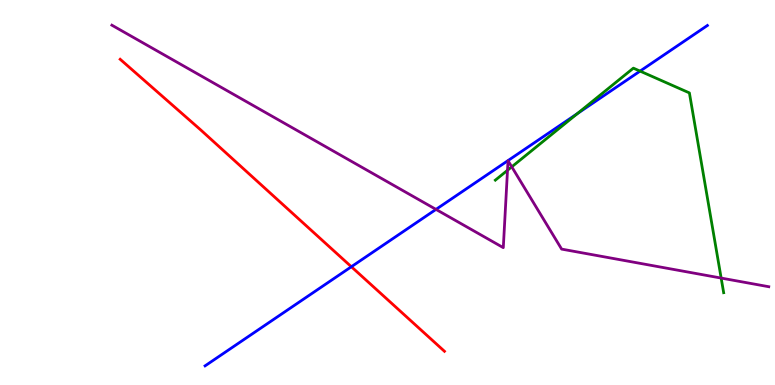[{'lines': ['blue', 'red'], 'intersections': [{'x': 4.53, 'y': 3.07}]}, {'lines': ['green', 'red'], 'intersections': []}, {'lines': ['purple', 'red'], 'intersections': []}, {'lines': ['blue', 'green'], 'intersections': [{'x': 7.45, 'y': 7.05}, {'x': 8.26, 'y': 8.15}]}, {'lines': ['blue', 'purple'], 'intersections': [{'x': 5.63, 'y': 4.56}]}, {'lines': ['green', 'purple'], 'intersections': [{'x': 6.55, 'y': 5.58}, {'x': 6.6, 'y': 5.67}, {'x': 9.31, 'y': 2.78}]}]